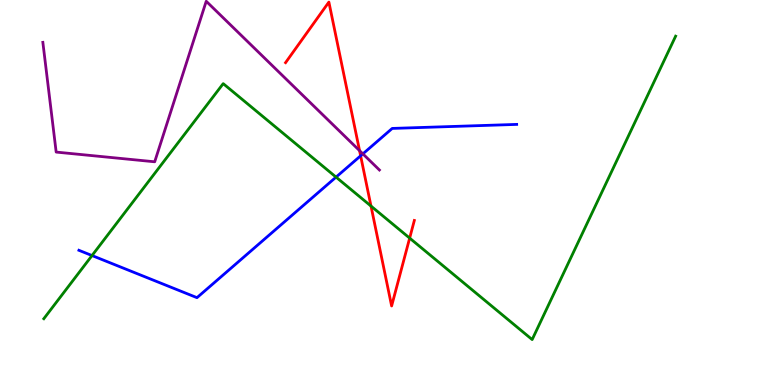[{'lines': ['blue', 'red'], 'intersections': [{'x': 4.65, 'y': 5.95}]}, {'lines': ['green', 'red'], 'intersections': [{'x': 4.79, 'y': 4.65}, {'x': 5.29, 'y': 3.82}]}, {'lines': ['purple', 'red'], 'intersections': [{'x': 4.64, 'y': 6.09}]}, {'lines': ['blue', 'green'], 'intersections': [{'x': 1.19, 'y': 3.36}, {'x': 4.34, 'y': 5.4}]}, {'lines': ['blue', 'purple'], 'intersections': [{'x': 4.68, 'y': 6.0}]}, {'lines': ['green', 'purple'], 'intersections': []}]